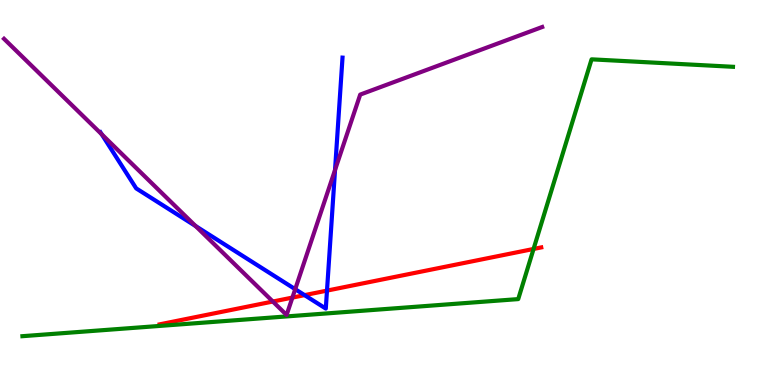[{'lines': ['blue', 'red'], 'intersections': [{'x': 3.93, 'y': 2.33}, {'x': 4.22, 'y': 2.45}]}, {'lines': ['green', 'red'], 'intersections': [{'x': 6.88, 'y': 3.53}]}, {'lines': ['purple', 'red'], 'intersections': [{'x': 3.52, 'y': 2.17}, {'x': 3.77, 'y': 2.27}]}, {'lines': ['blue', 'green'], 'intersections': []}, {'lines': ['blue', 'purple'], 'intersections': [{'x': 1.31, 'y': 6.51}, {'x': 2.52, 'y': 4.13}, {'x': 3.81, 'y': 2.49}, {'x': 4.32, 'y': 5.58}]}, {'lines': ['green', 'purple'], 'intersections': []}]